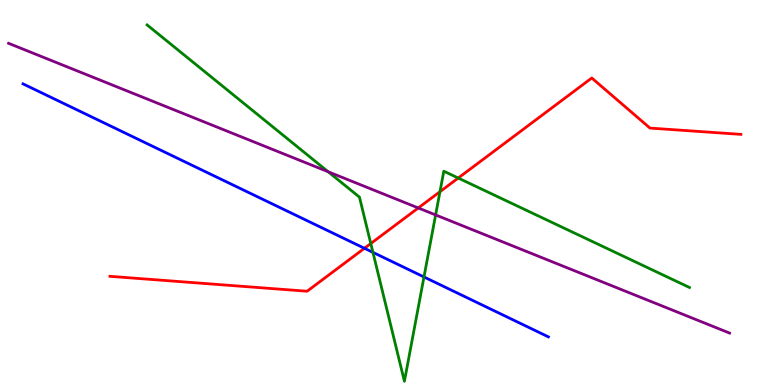[{'lines': ['blue', 'red'], 'intersections': [{'x': 4.7, 'y': 3.55}]}, {'lines': ['green', 'red'], 'intersections': [{'x': 4.78, 'y': 3.67}, {'x': 5.68, 'y': 5.02}, {'x': 5.91, 'y': 5.38}]}, {'lines': ['purple', 'red'], 'intersections': [{'x': 5.4, 'y': 4.6}]}, {'lines': ['blue', 'green'], 'intersections': [{'x': 4.81, 'y': 3.44}, {'x': 5.47, 'y': 2.81}]}, {'lines': ['blue', 'purple'], 'intersections': []}, {'lines': ['green', 'purple'], 'intersections': [{'x': 4.23, 'y': 5.54}, {'x': 5.62, 'y': 4.42}]}]